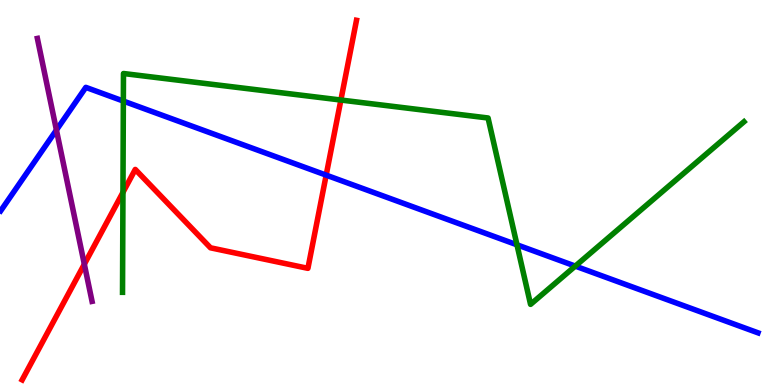[{'lines': ['blue', 'red'], 'intersections': [{'x': 4.21, 'y': 5.45}]}, {'lines': ['green', 'red'], 'intersections': [{'x': 1.59, 'y': 5.0}, {'x': 4.4, 'y': 7.4}]}, {'lines': ['purple', 'red'], 'intersections': [{'x': 1.09, 'y': 3.14}]}, {'lines': ['blue', 'green'], 'intersections': [{'x': 1.59, 'y': 7.37}, {'x': 6.67, 'y': 3.64}, {'x': 7.42, 'y': 3.09}]}, {'lines': ['blue', 'purple'], 'intersections': [{'x': 0.728, 'y': 6.62}]}, {'lines': ['green', 'purple'], 'intersections': []}]